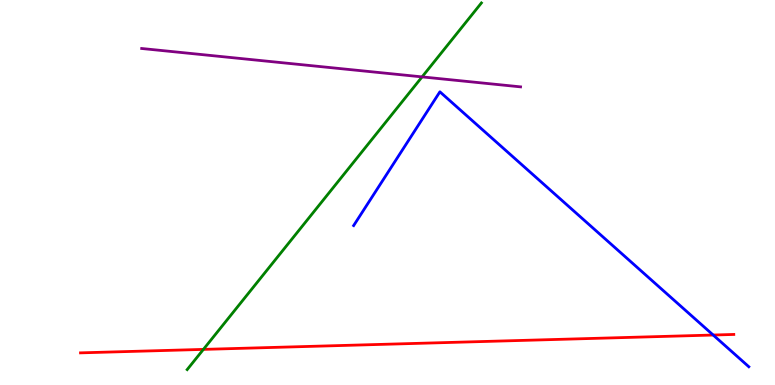[{'lines': ['blue', 'red'], 'intersections': [{'x': 9.2, 'y': 1.3}]}, {'lines': ['green', 'red'], 'intersections': [{'x': 2.62, 'y': 0.925}]}, {'lines': ['purple', 'red'], 'intersections': []}, {'lines': ['blue', 'green'], 'intersections': []}, {'lines': ['blue', 'purple'], 'intersections': []}, {'lines': ['green', 'purple'], 'intersections': [{'x': 5.45, 'y': 8.0}]}]